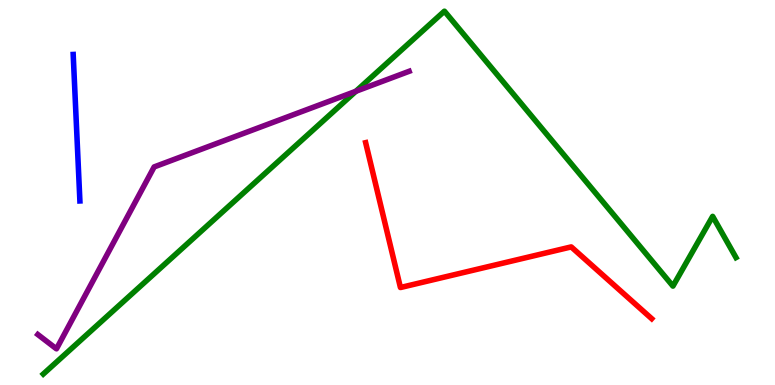[{'lines': ['blue', 'red'], 'intersections': []}, {'lines': ['green', 'red'], 'intersections': []}, {'lines': ['purple', 'red'], 'intersections': []}, {'lines': ['blue', 'green'], 'intersections': []}, {'lines': ['blue', 'purple'], 'intersections': []}, {'lines': ['green', 'purple'], 'intersections': [{'x': 4.59, 'y': 7.63}]}]